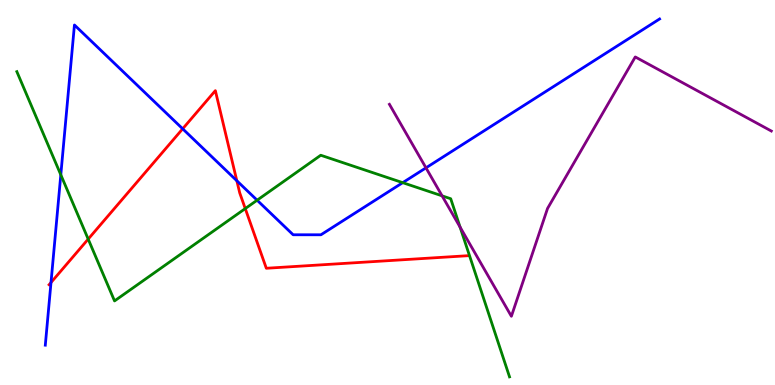[{'lines': ['blue', 'red'], 'intersections': [{'x': 0.658, 'y': 2.66}, {'x': 2.36, 'y': 6.65}, {'x': 3.06, 'y': 5.31}]}, {'lines': ['green', 'red'], 'intersections': [{'x': 1.14, 'y': 3.79}, {'x': 3.16, 'y': 4.58}]}, {'lines': ['purple', 'red'], 'intersections': []}, {'lines': ['blue', 'green'], 'intersections': [{'x': 0.785, 'y': 5.46}, {'x': 3.32, 'y': 4.8}, {'x': 5.2, 'y': 5.26}]}, {'lines': ['blue', 'purple'], 'intersections': [{'x': 5.5, 'y': 5.64}]}, {'lines': ['green', 'purple'], 'intersections': [{'x': 5.7, 'y': 4.91}, {'x': 5.94, 'y': 4.1}]}]